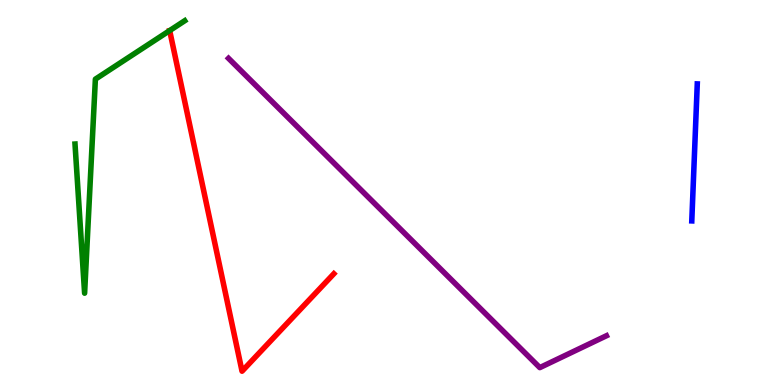[{'lines': ['blue', 'red'], 'intersections': []}, {'lines': ['green', 'red'], 'intersections': []}, {'lines': ['purple', 'red'], 'intersections': []}, {'lines': ['blue', 'green'], 'intersections': []}, {'lines': ['blue', 'purple'], 'intersections': []}, {'lines': ['green', 'purple'], 'intersections': []}]